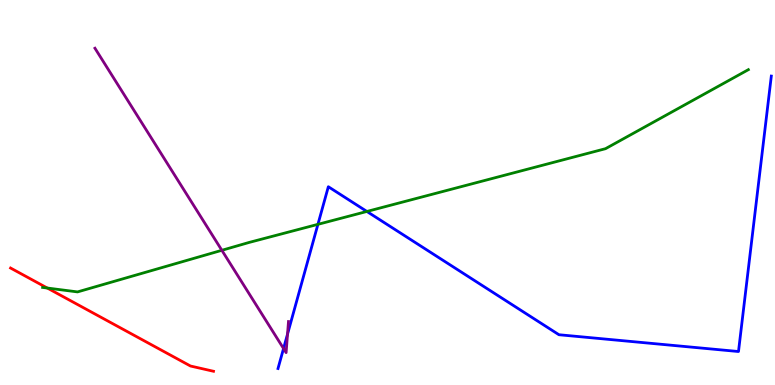[{'lines': ['blue', 'red'], 'intersections': []}, {'lines': ['green', 'red'], 'intersections': [{'x': 0.61, 'y': 2.52}]}, {'lines': ['purple', 'red'], 'intersections': []}, {'lines': ['blue', 'green'], 'intersections': [{'x': 4.1, 'y': 4.17}, {'x': 4.73, 'y': 4.51}]}, {'lines': ['blue', 'purple'], 'intersections': [{'x': 3.66, 'y': 0.948}, {'x': 3.71, 'y': 1.32}]}, {'lines': ['green', 'purple'], 'intersections': [{'x': 2.86, 'y': 3.5}]}]